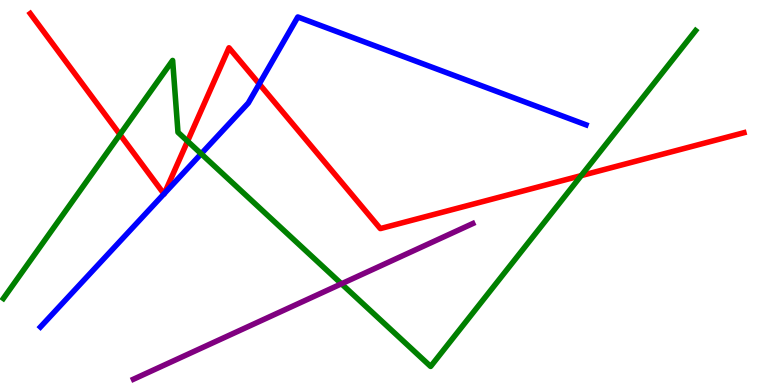[{'lines': ['blue', 'red'], 'intersections': [{'x': 2.12, 'y': 4.96}, {'x': 2.12, 'y': 4.98}, {'x': 3.35, 'y': 7.82}]}, {'lines': ['green', 'red'], 'intersections': [{'x': 1.55, 'y': 6.51}, {'x': 2.42, 'y': 6.33}, {'x': 7.5, 'y': 5.44}]}, {'lines': ['purple', 'red'], 'intersections': []}, {'lines': ['blue', 'green'], 'intersections': [{'x': 2.6, 'y': 6.01}]}, {'lines': ['blue', 'purple'], 'intersections': []}, {'lines': ['green', 'purple'], 'intersections': [{'x': 4.41, 'y': 2.63}]}]